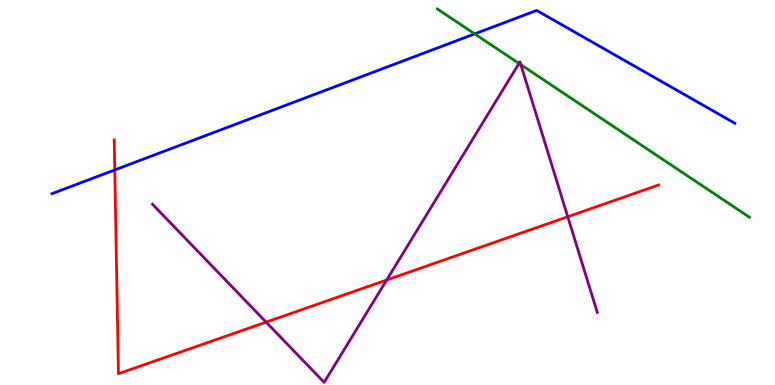[{'lines': ['blue', 'red'], 'intersections': [{'x': 1.48, 'y': 5.59}]}, {'lines': ['green', 'red'], 'intersections': []}, {'lines': ['purple', 'red'], 'intersections': [{'x': 3.43, 'y': 1.63}, {'x': 4.99, 'y': 2.73}, {'x': 7.33, 'y': 4.37}]}, {'lines': ['blue', 'green'], 'intersections': [{'x': 6.12, 'y': 9.12}]}, {'lines': ['blue', 'purple'], 'intersections': []}, {'lines': ['green', 'purple'], 'intersections': [{'x': 6.7, 'y': 8.35}, {'x': 6.72, 'y': 8.32}]}]